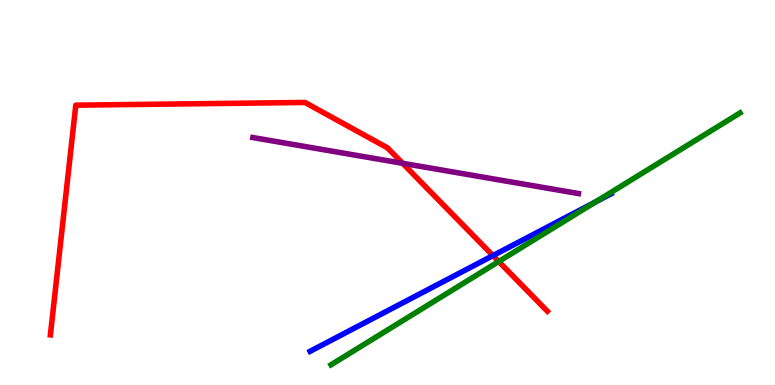[{'lines': ['blue', 'red'], 'intersections': [{'x': 6.36, 'y': 3.36}]}, {'lines': ['green', 'red'], 'intersections': [{'x': 6.44, 'y': 3.21}]}, {'lines': ['purple', 'red'], 'intersections': [{'x': 5.19, 'y': 5.76}]}, {'lines': ['blue', 'green'], 'intersections': [{'x': 7.68, 'y': 4.75}]}, {'lines': ['blue', 'purple'], 'intersections': []}, {'lines': ['green', 'purple'], 'intersections': []}]